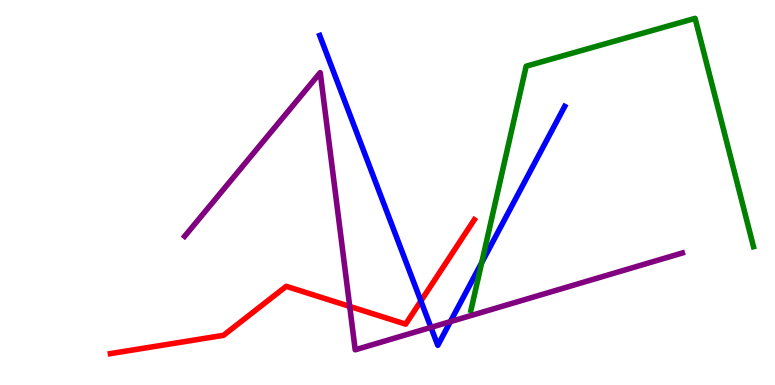[{'lines': ['blue', 'red'], 'intersections': [{'x': 5.43, 'y': 2.18}]}, {'lines': ['green', 'red'], 'intersections': []}, {'lines': ['purple', 'red'], 'intersections': [{'x': 4.51, 'y': 2.04}]}, {'lines': ['blue', 'green'], 'intersections': [{'x': 6.22, 'y': 3.18}]}, {'lines': ['blue', 'purple'], 'intersections': [{'x': 5.56, 'y': 1.5}, {'x': 5.81, 'y': 1.65}]}, {'lines': ['green', 'purple'], 'intersections': []}]